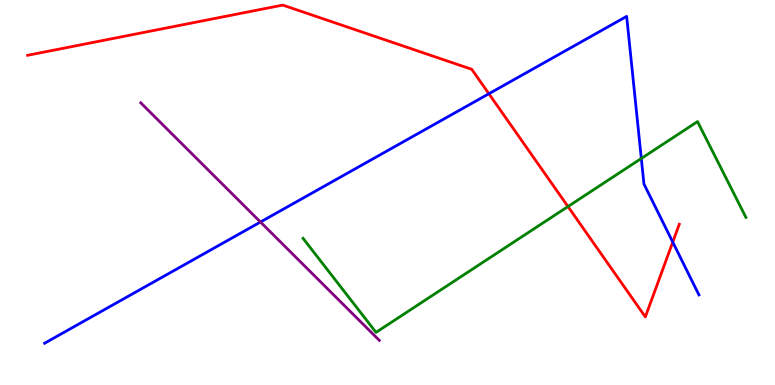[{'lines': ['blue', 'red'], 'intersections': [{'x': 6.31, 'y': 7.57}, {'x': 8.68, 'y': 3.71}]}, {'lines': ['green', 'red'], 'intersections': [{'x': 7.33, 'y': 4.64}]}, {'lines': ['purple', 'red'], 'intersections': []}, {'lines': ['blue', 'green'], 'intersections': [{'x': 8.27, 'y': 5.88}]}, {'lines': ['blue', 'purple'], 'intersections': [{'x': 3.36, 'y': 4.23}]}, {'lines': ['green', 'purple'], 'intersections': []}]